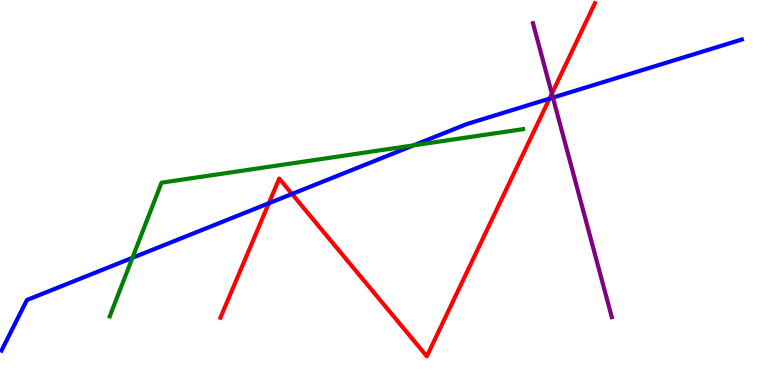[{'lines': ['blue', 'red'], 'intersections': [{'x': 3.47, 'y': 4.72}, {'x': 3.77, 'y': 4.96}, {'x': 7.09, 'y': 7.44}]}, {'lines': ['green', 'red'], 'intersections': []}, {'lines': ['purple', 'red'], 'intersections': [{'x': 7.12, 'y': 7.57}]}, {'lines': ['blue', 'green'], 'intersections': [{'x': 1.71, 'y': 3.3}, {'x': 5.34, 'y': 6.22}]}, {'lines': ['blue', 'purple'], 'intersections': [{'x': 7.13, 'y': 7.47}]}, {'lines': ['green', 'purple'], 'intersections': []}]